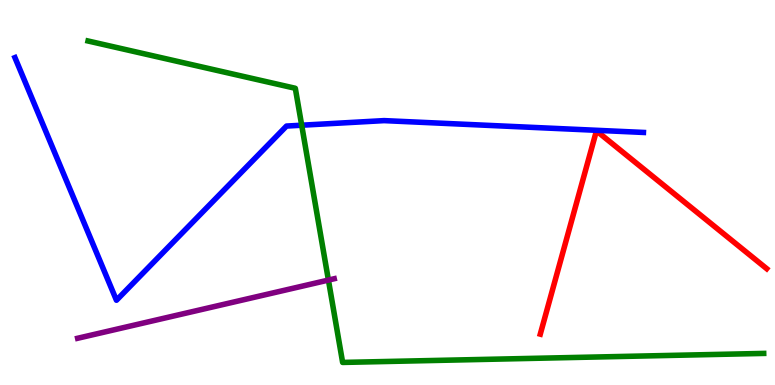[{'lines': ['blue', 'red'], 'intersections': []}, {'lines': ['green', 'red'], 'intersections': []}, {'lines': ['purple', 'red'], 'intersections': []}, {'lines': ['blue', 'green'], 'intersections': [{'x': 3.89, 'y': 6.75}]}, {'lines': ['blue', 'purple'], 'intersections': []}, {'lines': ['green', 'purple'], 'intersections': [{'x': 4.24, 'y': 2.73}]}]